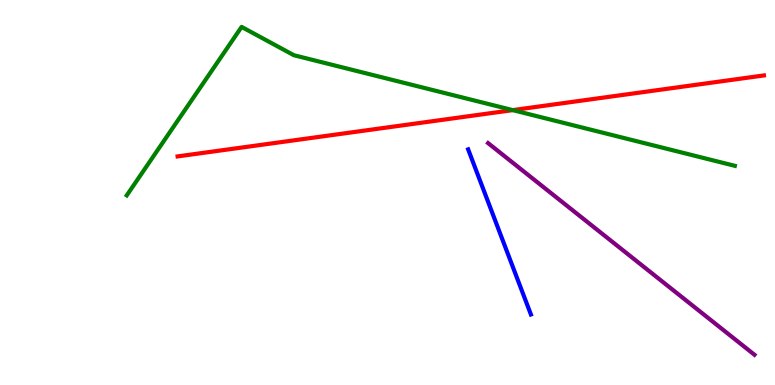[{'lines': ['blue', 'red'], 'intersections': []}, {'lines': ['green', 'red'], 'intersections': [{'x': 6.62, 'y': 7.14}]}, {'lines': ['purple', 'red'], 'intersections': []}, {'lines': ['blue', 'green'], 'intersections': []}, {'lines': ['blue', 'purple'], 'intersections': []}, {'lines': ['green', 'purple'], 'intersections': []}]